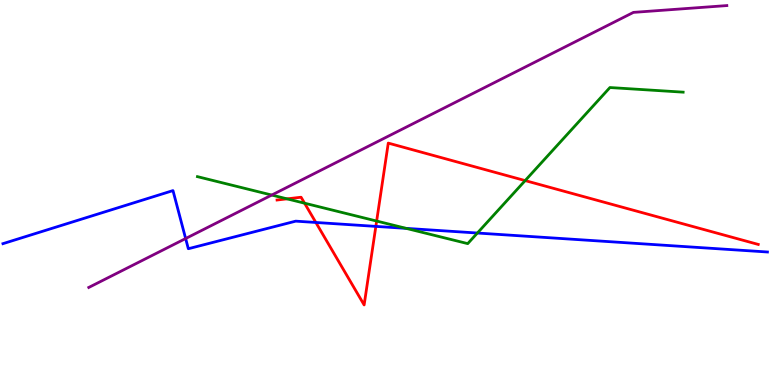[{'lines': ['blue', 'red'], 'intersections': [{'x': 4.08, 'y': 4.22}, {'x': 4.85, 'y': 4.12}]}, {'lines': ['green', 'red'], 'intersections': [{'x': 3.7, 'y': 4.84}, {'x': 3.93, 'y': 4.72}, {'x': 4.86, 'y': 4.26}, {'x': 6.78, 'y': 5.31}]}, {'lines': ['purple', 'red'], 'intersections': []}, {'lines': ['blue', 'green'], 'intersections': [{'x': 5.24, 'y': 4.07}, {'x': 6.16, 'y': 3.95}]}, {'lines': ['blue', 'purple'], 'intersections': [{'x': 2.4, 'y': 3.8}]}, {'lines': ['green', 'purple'], 'intersections': [{'x': 3.51, 'y': 4.93}]}]